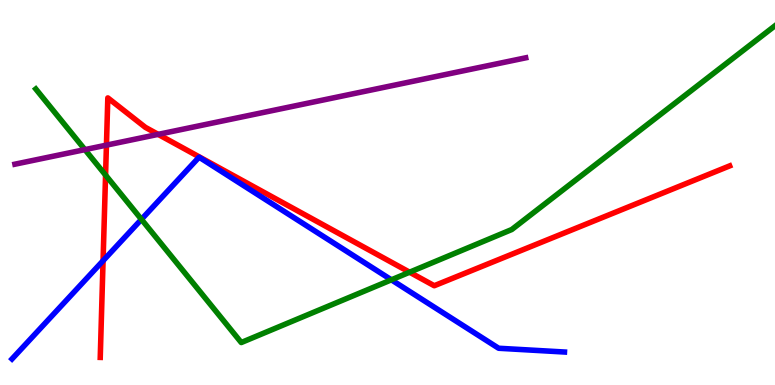[{'lines': ['blue', 'red'], 'intersections': [{'x': 1.33, 'y': 3.23}]}, {'lines': ['green', 'red'], 'intersections': [{'x': 1.36, 'y': 5.45}, {'x': 5.28, 'y': 2.93}]}, {'lines': ['purple', 'red'], 'intersections': [{'x': 1.37, 'y': 6.23}, {'x': 2.04, 'y': 6.51}]}, {'lines': ['blue', 'green'], 'intersections': [{'x': 1.82, 'y': 4.3}, {'x': 5.05, 'y': 2.73}]}, {'lines': ['blue', 'purple'], 'intersections': []}, {'lines': ['green', 'purple'], 'intersections': [{'x': 1.1, 'y': 6.11}]}]